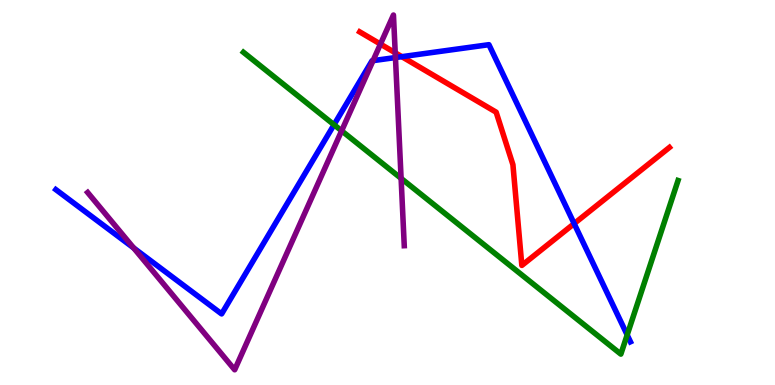[{'lines': ['blue', 'red'], 'intersections': [{'x': 5.18, 'y': 8.53}, {'x': 7.41, 'y': 4.19}]}, {'lines': ['green', 'red'], 'intersections': []}, {'lines': ['purple', 'red'], 'intersections': [{'x': 4.91, 'y': 8.85}, {'x': 5.1, 'y': 8.63}]}, {'lines': ['blue', 'green'], 'intersections': [{'x': 4.31, 'y': 6.76}, {'x': 8.09, 'y': 1.3}]}, {'lines': ['blue', 'purple'], 'intersections': [{'x': 1.72, 'y': 3.56}, {'x': 4.81, 'y': 8.42}, {'x': 5.1, 'y': 8.51}]}, {'lines': ['green', 'purple'], 'intersections': [{'x': 4.41, 'y': 6.6}, {'x': 5.18, 'y': 5.37}]}]